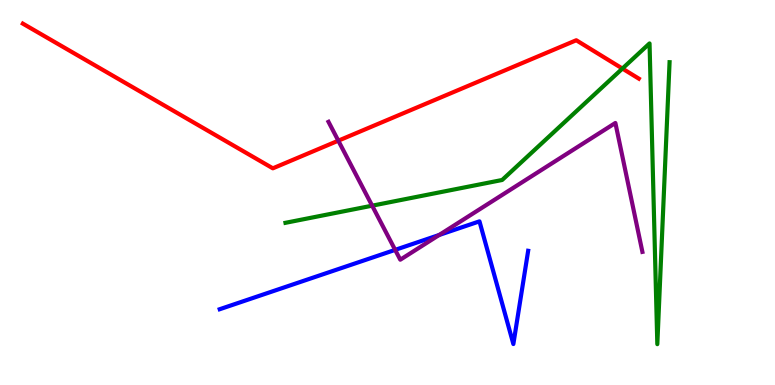[{'lines': ['blue', 'red'], 'intersections': []}, {'lines': ['green', 'red'], 'intersections': [{'x': 8.03, 'y': 8.22}]}, {'lines': ['purple', 'red'], 'intersections': [{'x': 4.37, 'y': 6.35}]}, {'lines': ['blue', 'green'], 'intersections': []}, {'lines': ['blue', 'purple'], 'intersections': [{'x': 5.1, 'y': 3.51}, {'x': 5.67, 'y': 3.9}]}, {'lines': ['green', 'purple'], 'intersections': [{'x': 4.8, 'y': 4.66}]}]